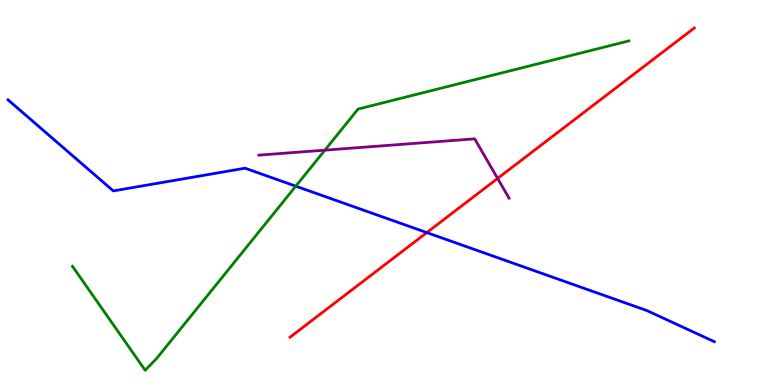[{'lines': ['blue', 'red'], 'intersections': [{'x': 5.51, 'y': 3.96}]}, {'lines': ['green', 'red'], 'intersections': []}, {'lines': ['purple', 'red'], 'intersections': [{'x': 6.42, 'y': 5.37}]}, {'lines': ['blue', 'green'], 'intersections': [{'x': 3.82, 'y': 5.16}]}, {'lines': ['blue', 'purple'], 'intersections': []}, {'lines': ['green', 'purple'], 'intersections': [{'x': 4.19, 'y': 6.1}]}]